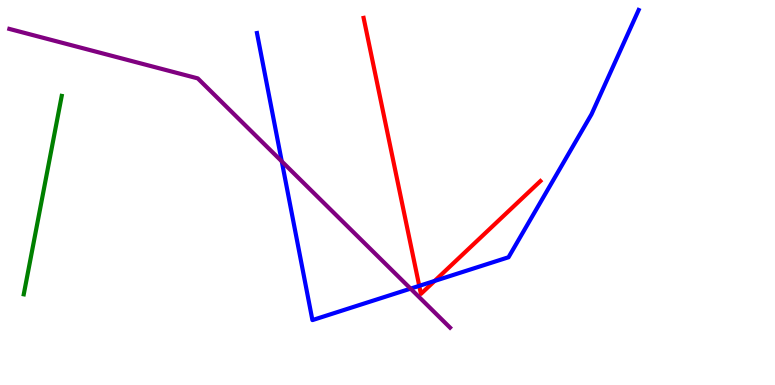[{'lines': ['blue', 'red'], 'intersections': [{'x': 5.41, 'y': 2.58}, {'x': 5.61, 'y': 2.7}]}, {'lines': ['green', 'red'], 'intersections': []}, {'lines': ['purple', 'red'], 'intersections': []}, {'lines': ['blue', 'green'], 'intersections': []}, {'lines': ['blue', 'purple'], 'intersections': [{'x': 3.64, 'y': 5.81}, {'x': 5.3, 'y': 2.5}]}, {'lines': ['green', 'purple'], 'intersections': []}]